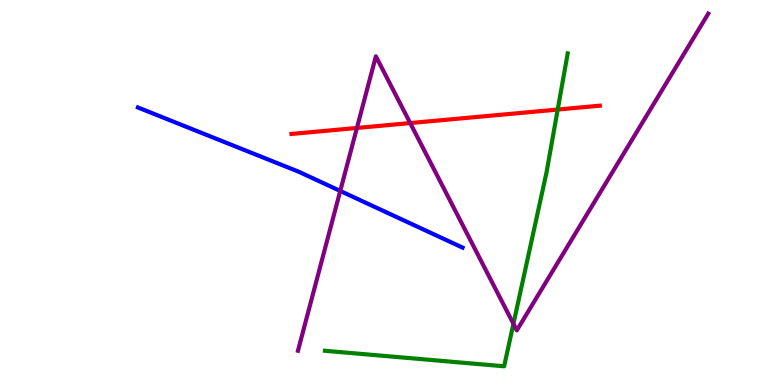[{'lines': ['blue', 'red'], 'intersections': []}, {'lines': ['green', 'red'], 'intersections': [{'x': 7.2, 'y': 7.15}]}, {'lines': ['purple', 'red'], 'intersections': [{'x': 4.61, 'y': 6.68}, {'x': 5.29, 'y': 6.8}]}, {'lines': ['blue', 'green'], 'intersections': []}, {'lines': ['blue', 'purple'], 'intersections': [{'x': 4.39, 'y': 5.04}]}, {'lines': ['green', 'purple'], 'intersections': [{'x': 6.62, 'y': 1.59}]}]